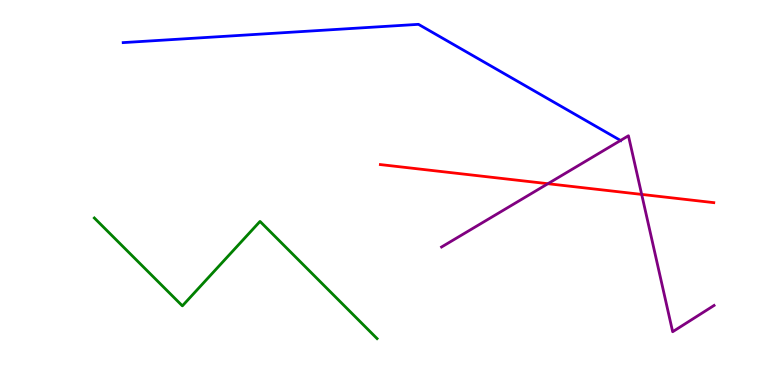[{'lines': ['blue', 'red'], 'intersections': []}, {'lines': ['green', 'red'], 'intersections': []}, {'lines': ['purple', 'red'], 'intersections': [{'x': 7.07, 'y': 5.23}, {'x': 8.28, 'y': 4.95}]}, {'lines': ['blue', 'green'], 'intersections': []}, {'lines': ['blue', 'purple'], 'intersections': [{'x': 8.01, 'y': 6.35}]}, {'lines': ['green', 'purple'], 'intersections': []}]